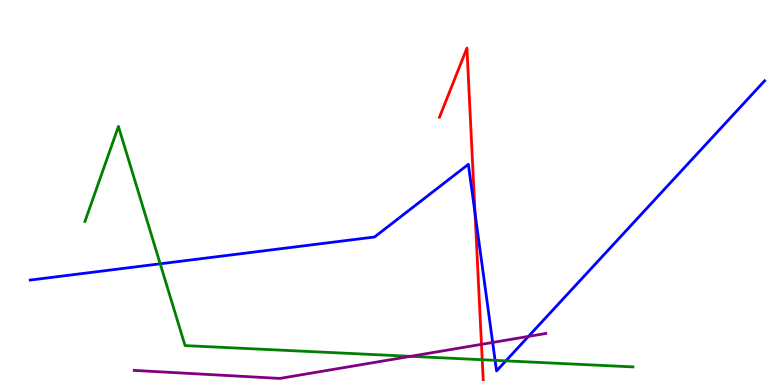[{'lines': ['blue', 'red'], 'intersections': [{'x': 6.13, 'y': 4.46}]}, {'lines': ['green', 'red'], 'intersections': [{'x': 6.22, 'y': 0.656}]}, {'lines': ['purple', 'red'], 'intersections': [{'x': 6.21, 'y': 1.06}]}, {'lines': ['blue', 'green'], 'intersections': [{'x': 2.07, 'y': 3.15}, {'x': 6.39, 'y': 0.64}, {'x': 6.53, 'y': 0.627}]}, {'lines': ['blue', 'purple'], 'intersections': [{'x': 6.36, 'y': 1.1}, {'x': 6.82, 'y': 1.26}]}, {'lines': ['green', 'purple'], 'intersections': [{'x': 5.3, 'y': 0.745}]}]